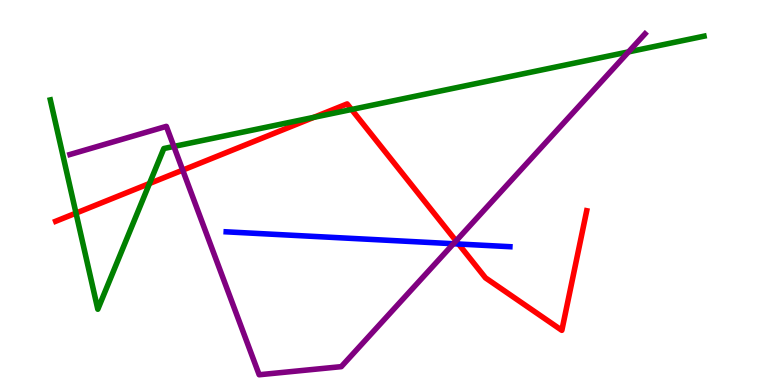[{'lines': ['blue', 'red'], 'intersections': [{'x': 5.92, 'y': 3.66}]}, {'lines': ['green', 'red'], 'intersections': [{'x': 0.981, 'y': 4.46}, {'x': 1.93, 'y': 5.23}, {'x': 4.05, 'y': 6.95}, {'x': 4.54, 'y': 7.16}]}, {'lines': ['purple', 'red'], 'intersections': [{'x': 2.36, 'y': 5.58}, {'x': 5.88, 'y': 3.74}]}, {'lines': ['blue', 'green'], 'intersections': []}, {'lines': ['blue', 'purple'], 'intersections': [{'x': 5.85, 'y': 3.67}]}, {'lines': ['green', 'purple'], 'intersections': [{'x': 2.24, 'y': 6.2}, {'x': 8.11, 'y': 8.65}]}]